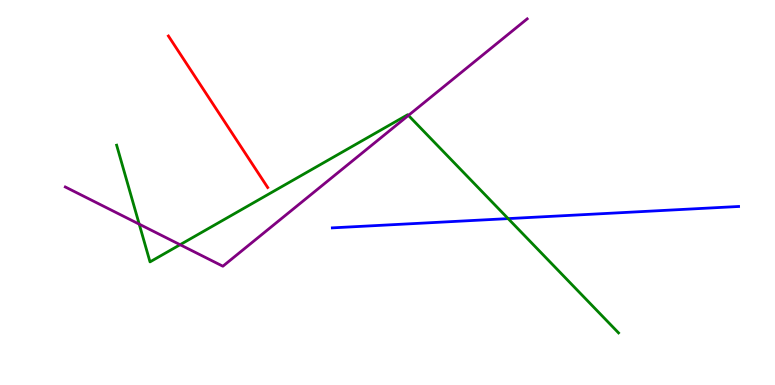[{'lines': ['blue', 'red'], 'intersections': []}, {'lines': ['green', 'red'], 'intersections': []}, {'lines': ['purple', 'red'], 'intersections': []}, {'lines': ['blue', 'green'], 'intersections': [{'x': 6.56, 'y': 4.32}]}, {'lines': ['blue', 'purple'], 'intersections': []}, {'lines': ['green', 'purple'], 'intersections': [{'x': 1.8, 'y': 4.18}, {'x': 2.32, 'y': 3.64}, {'x': 5.27, 'y': 7.0}]}]